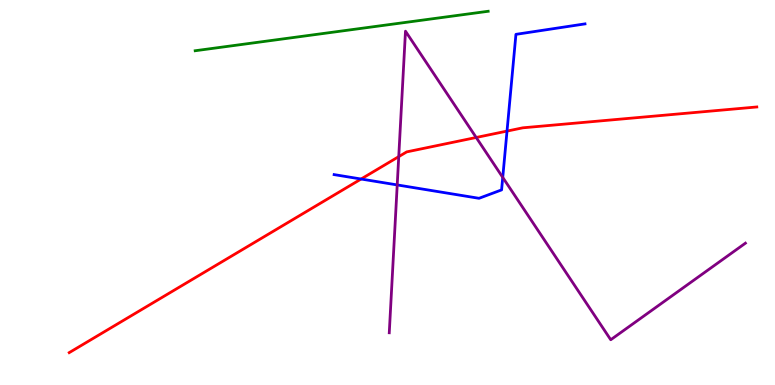[{'lines': ['blue', 'red'], 'intersections': [{'x': 4.66, 'y': 5.35}, {'x': 6.54, 'y': 6.59}]}, {'lines': ['green', 'red'], 'intersections': []}, {'lines': ['purple', 'red'], 'intersections': [{'x': 5.15, 'y': 5.93}, {'x': 6.14, 'y': 6.43}]}, {'lines': ['blue', 'green'], 'intersections': []}, {'lines': ['blue', 'purple'], 'intersections': [{'x': 5.13, 'y': 5.2}, {'x': 6.49, 'y': 5.39}]}, {'lines': ['green', 'purple'], 'intersections': []}]